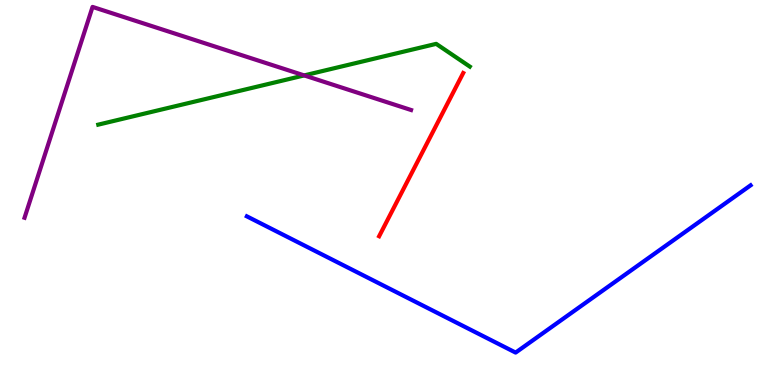[{'lines': ['blue', 'red'], 'intersections': []}, {'lines': ['green', 'red'], 'intersections': []}, {'lines': ['purple', 'red'], 'intersections': []}, {'lines': ['blue', 'green'], 'intersections': []}, {'lines': ['blue', 'purple'], 'intersections': []}, {'lines': ['green', 'purple'], 'intersections': [{'x': 3.93, 'y': 8.04}]}]